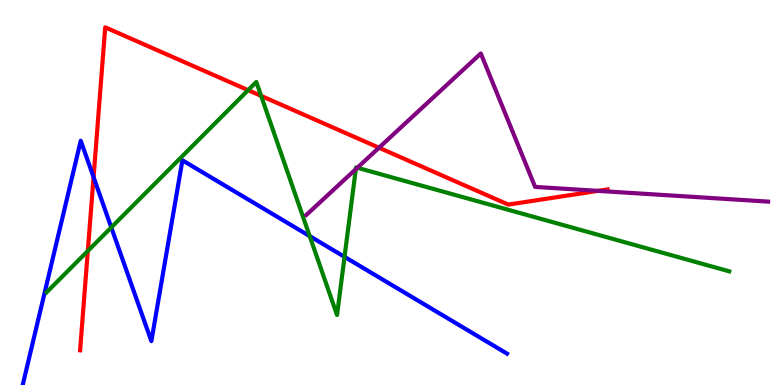[{'lines': ['blue', 'red'], 'intersections': [{'x': 1.21, 'y': 5.4}]}, {'lines': ['green', 'red'], 'intersections': [{'x': 1.13, 'y': 3.48}, {'x': 3.2, 'y': 7.66}, {'x': 3.37, 'y': 7.51}]}, {'lines': ['purple', 'red'], 'intersections': [{'x': 4.89, 'y': 6.16}, {'x': 7.72, 'y': 5.04}]}, {'lines': ['blue', 'green'], 'intersections': [{'x': 1.44, 'y': 4.09}, {'x': 4.0, 'y': 3.87}, {'x': 4.45, 'y': 3.33}]}, {'lines': ['blue', 'purple'], 'intersections': []}, {'lines': ['green', 'purple'], 'intersections': [{'x': 4.59, 'y': 5.61}, {'x': 4.61, 'y': 5.64}]}]